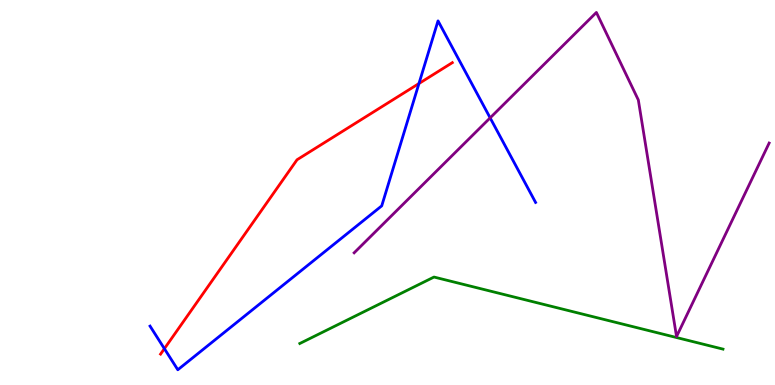[{'lines': ['blue', 'red'], 'intersections': [{'x': 2.12, 'y': 0.944}, {'x': 5.41, 'y': 7.83}]}, {'lines': ['green', 'red'], 'intersections': []}, {'lines': ['purple', 'red'], 'intersections': []}, {'lines': ['blue', 'green'], 'intersections': []}, {'lines': ['blue', 'purple'], 'intersections': [{'x': 6.32, 'y': 6.94}]}, {'lines': ['green', 'purple'], 'intersections': []}]